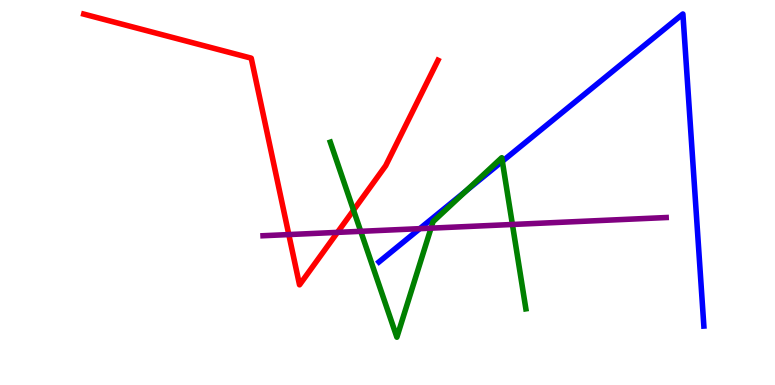[{'lines': ['blue', 'red'], 'intersections': []}, {'lines': ['green', 'red'], 'intersections': [{'x': 4.56, 'y': 4.54}]}, {'lines': ['purple', 'red'], 'intersections': [{'x': 3.73, 'y': 3.91}, {'x': 4.35, 'y': 3.96}]}, {'lines': ['blue', 'green'], 'intersections': [{'x': 6.02, 'y': 5.04}, {'x': 6.48, 'y': 5.81}]}, {'lines': ['blue', 'purple'], 'intersections': [{'x': 5.42, 'y': 4.06}]}, {'lines': ['green', 'purple'], 'intersections': [{'x': 4.65, 'y': 3.99}, {'x': 5.56, 'y': 4.07}, {'x': 6.61, 'y': 4.17}]}]